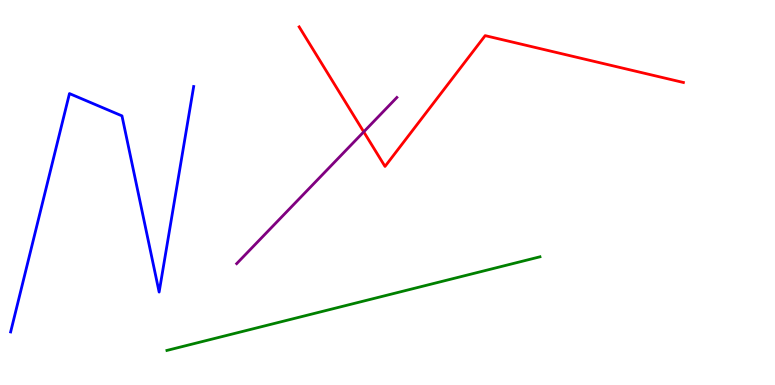[{'lines': ['blue', 'red'], 'intersections': []}, {'lines': ['green', 'red'], 'intersections': []}, {'lines': ['purple', 'red'], 'intersections': [{'x': 4.69, 'y': 6.58}]}, {'lines': ['blue', 'green'], 'intersections': []}, {'lines': ['blue', 'purple'], 'intersections': []}, {'lines': ['green', 'purple'], 'intersections': []}]